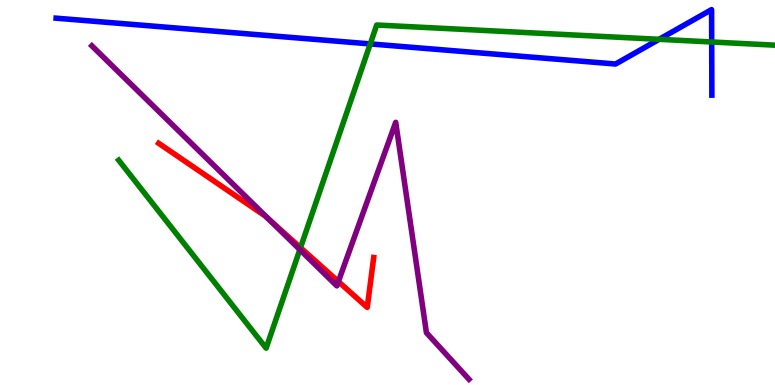[{'lines': ['blue', 'red'], 'intersections': []}, {'lines': ['green', 'red'], 'intersections': [{'x': 3.88, 'y': 3.57}]}, {'lines': ['purple', 'red'], 'intersections': [{'x': 3.48, 'y': 4.29}, {'x': 4.37, 'y': 2.69}]}, {'lines': ['blue', 'green'], 'intersections': [{'x': 4.78, 'y': 8.86}, {'x': 8.5, 'y': 8.98}, {'x': 9.18, 'y': 8.91}]}, {'lines': ['blue', 'purple'], 'intersections': []}, {'lines': ['green', 'purple'], 'intersections': [{'x': 3.87, 'y': 3.52}]}]